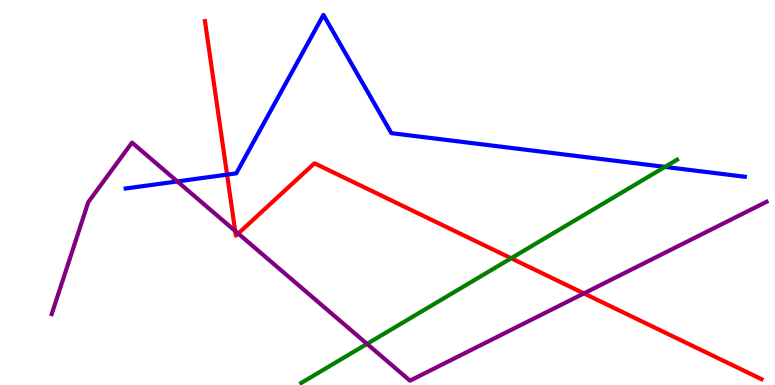[{'lines': ['blue', 'red'], 'intersections': [{'x': 2.93, 'y': 5.46}]}, {'lines': ['green', 'red'], 'intersections': [{'x': 6.6, 'y': 3.29}]}, {'lines': ['purple', 'red'], 'intersections': [{'x': 3.03, 'y': 4.0}, {'x': 3.07, 'y': 3.93}, {'x': 7.53, 'y': 2.38}]}, {'lines': ['blue', 'green'], 'intersections': [{'x': 8.58, 'y': 5.66}]}, {'lines': ['blue', 'purple'], 'intersections': [{'x': 2.29, 'y': 5.29}]}, {'lines': ['green', 'purple'], 'intersections': [{'x': 4.74, 'y': 1.07}]}]